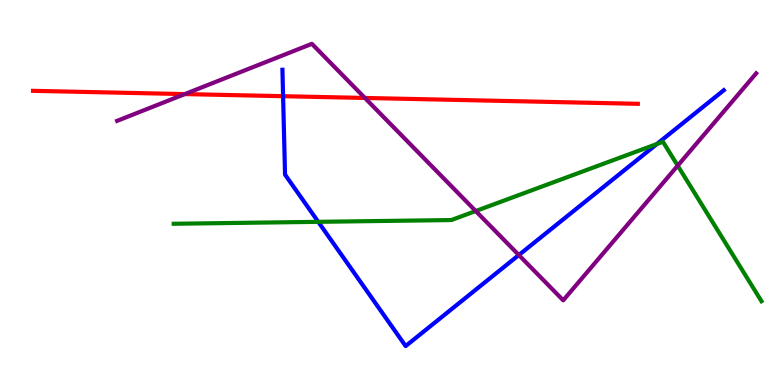[{'lines': ['blue', 'red'], 'intersections': [{'x': 3.65, 'y': 7.5}]}, {'lines': ['green', 'red'], 'intersections': []}, {'lines': ['purple', 'red'], 'intersections': [{'x': 2.38, 'y': 7.56}, {'x': 4.71, 'y': 7.46}]}, {'lines': ['blue', 'green'], 'intersections': [{'x': 4.11, 'y': 4.24}, {'x': 8.48, 'y': 6.26}]}, {'lines': ['blue', 'purple'], 'intersections': [{'x': 6.69, 'y': 3.38}]}, {'lines': ['green', 'purple'], 'intersections': [{'x': 6.14, 'y': 4.52}, {'x': 8.74, 'y': 5.7}]}]